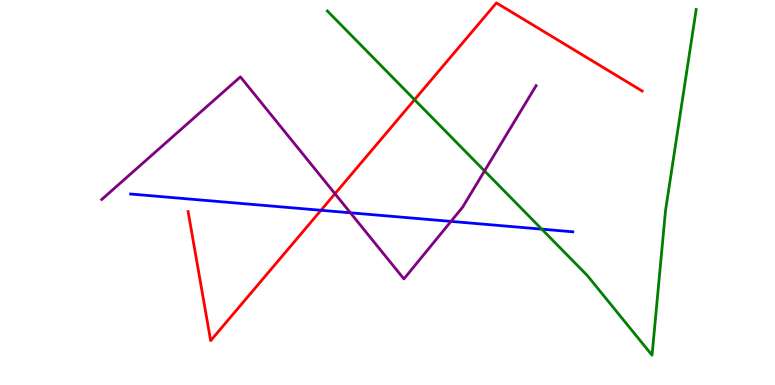[{'lines': ['blue', 'red'], 'intersections': [{'x': 4.14, 'y': 4.54}]}, {'lines': ['green', 'red'], 'intersections': [{'x': 5.35, 'y': 7.41}]}, {'lines': ['purple', 'red'], 'intersections': [{'x': 4.32, 'y': 4.97}]}, {'lines': ['blue', 'green'], 'intersections': [{'x': 6.99, 'y': 4.05}]}, {'lines': ['blue', 'purple'], 'intersections': [{'x': 4.52, 'y': 4.47}, {'x': 5.82, 'y': 4.25}]}, {'lines': ['green', 'purple'], 'intersections': [{'x': 6.25, 'y': 5.56}]}]